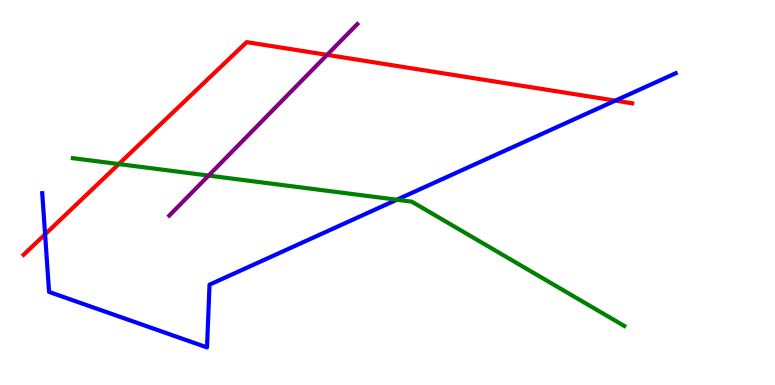[{'lines': ['blue', 'red'], 'intersections': [{'x': 0.582, 'y': 3.91}, {'x': 7.94, 'y': 7.39}]}, {'lines': ['green', 'red'], 'intersections': [{'x': 1.53, 'y': 5.74}]}, {'lines': ['purple', 'red'], 'intersections': [{'x': 4.22, 'y': 8.57}]}, {'lines': ['blue', 'green'], 'intersections': [{'x': 5.12, 'y': 4.81}]}, {'lines': ['blue', 'purple'], 'intersections': []}, {'lines': ['green', 'purple'], 'intersections': [{'x': 2.69, 'y': 5.44}]}]